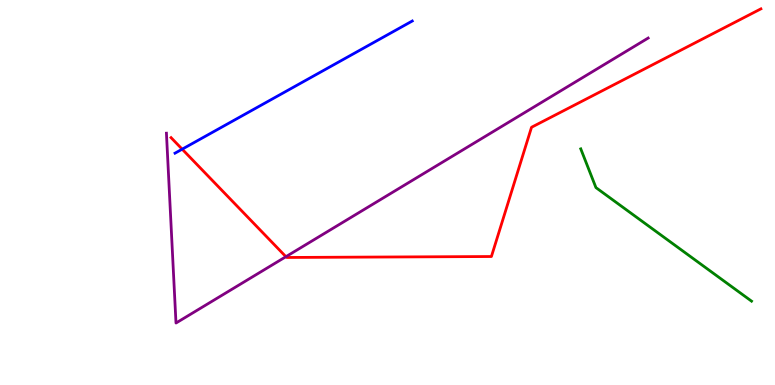[{'lines': ['blue', 'red'], 'intersections': [{'x': 2.35, 'y': 6.13}]}, {'lines': ['green', 'red'], 'intersections': []}, {'lines': ['purple', 'red'], 'intersections': [{'x': 3.69, 'y': 3.33}]}, {'lines': ['blue', 'green'], 'intersections': []}, {'lines': ['blue', 'purple'], 'intersections': []}, {'lines': ['green', 'purple'], 'intersections': []}]